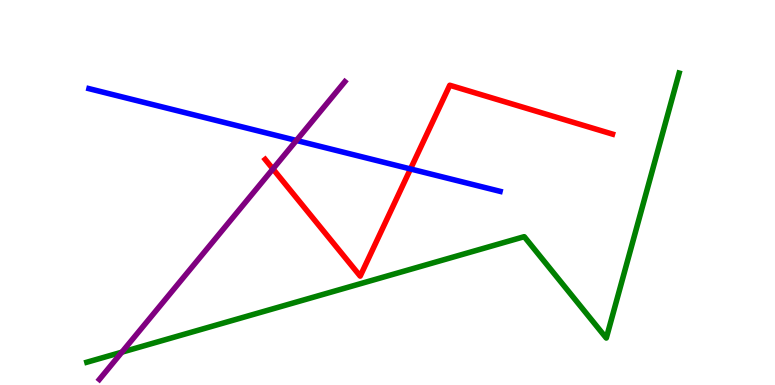[{'lines': ['blue', 'red'], 'intersections': [{'x': 5.3, 'y': 5.61}]}, {'lines': ['green', 'red'], 'intersections': []}, {'lines': ['purple', 'red'], 'intersections': [{'x': 3.52, 'y': 5.61}]}, {'lines': ['blue', 'green'], 'intersections': []}, {'lines': ['blue', 'purple'], 'intersections': [{'x': 3.82, 'y': 6.35}]}, {'lines': ['green', 'purple'], 'intersections': [{'x': 1.57, 'y': 0.853}]}]